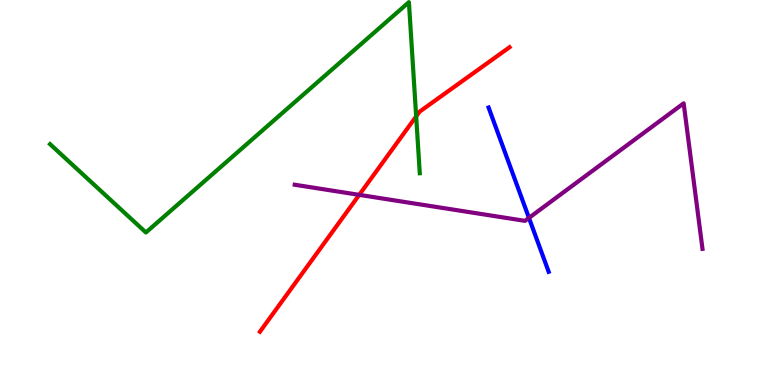[{'lines': ['blue', 'red'], 'intersections': []}, {'lines': ['green', 'red'], 'intersections': [{'x': 5.37, 'y': 6.98}]}, {'lines': ['purple', 'red'], 'intersections': [{'x': 4.64, 'y': 4.94}]}, {'lines': ['blue', 'green'], 'intersections': []}, {'lines': ['blue', 'purple'], 'intersections': [{'x': 6.83, 'y': 4.34}]}, {'lines': ['green', 'purple'], 'intersections': []}]